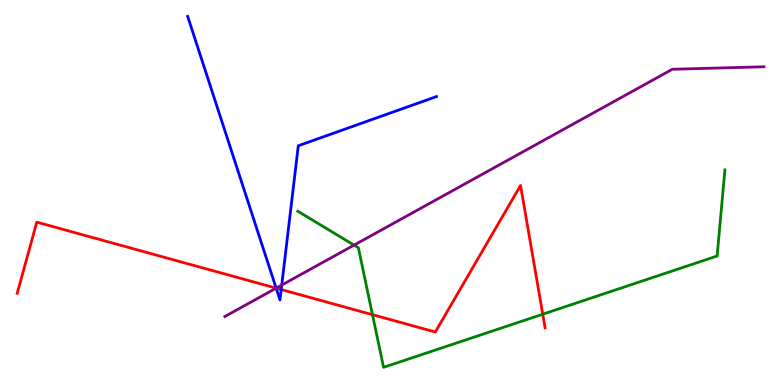[{'lines': ['blue', 'red'], 'intersections': [{'x': 3.56, 'y': 2.52}, {'x': 3.63, 'y': 2.48}]}, {'lines': ['green', 'red'], 'intersections': [{'x': 4.81, 'y': 1.83}, {'x': 7.0, 'y': 1.84}]}, {'lines': ['purple', 'red'], 'intersections': [{'x': 3.56, 'y': 2.52}]}, {'lines': ['blue', 'green'], 'intersections': []}, {'lines': ['blue', 'purple'], 'intersections': [{'x': 3.56, 'y': 2.52}, {'x': 3.64, 'y': 2.6}]}, {'lines': ['green', 'purple'], 'intersections': [{'x': 4.57, 'y': 3.63}]}]